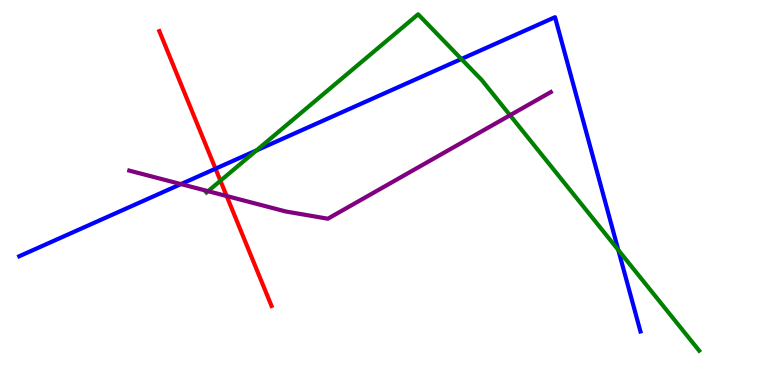[{'lines': ['blue', 'red'], 'intersections': [{'x': 2.78, 'y': 5.62}]}, {'lines': ['green', 'red'], 'intersections': [{'x': 2.84, 'y': 5.3}]}, {'lines': ['purple', 'red'], 'intersections': [{'x': 2.92, 'y': 4.91}]}, {'lines': ['blue', 'green'], 'intersections': [{'x': 3.31, 'y': 6.09}, {'x': 5.95, 'y': 8.47}, {'x': 7.98, 'y': 3.51}]}, {'lines': ['blue', 'purple'], 'intersections': [{'x': 2.33, 'y': 5.22}]}, {'lines': ['green', 'purple'], 'intersections': [{'x': 2.68, 'y': 5.03}, {'x': 6.58, 'y': 7.01}]}]